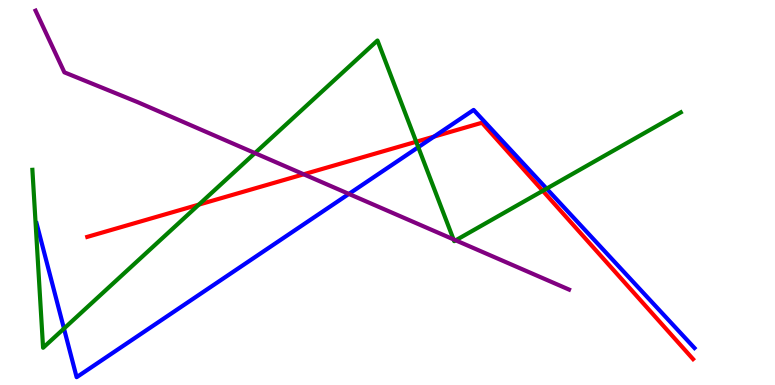[{'lines': ['blue', 'red'], 'intersections': [{'x': 5.6, 'y': 6.45}]}, {'lines': ['green', 'red'], 'intersections': [{'x': 2.57, 'y': 4.69}, {'x': 5.37, 'y': 6.32}, {'x': 7.0, 'y': 5.04}]}, {'lines': ['purple', 'red'], 'intersections': [{'x': 3.92, 'y': 5.47}]}, {'lines': ['blue', 'green'], 'intersections': [{'x': 0.825, 'y': 1.47}, {'x': 5.4, 'y': 6.18}, {'x': 7.05, 'y': 5.1}]}, {'lines': ['blue', 'purple'], 'intersections': [{'x': 4.5, 'y': 4.96}]}, {'lines': ['green', 'purple'], 'intersections': [{'x': 3.29, 'y': 6.02}, {'x': 5.85, 'y': 3.78}, {'x': 5.88, 'y': 3.76}]}]